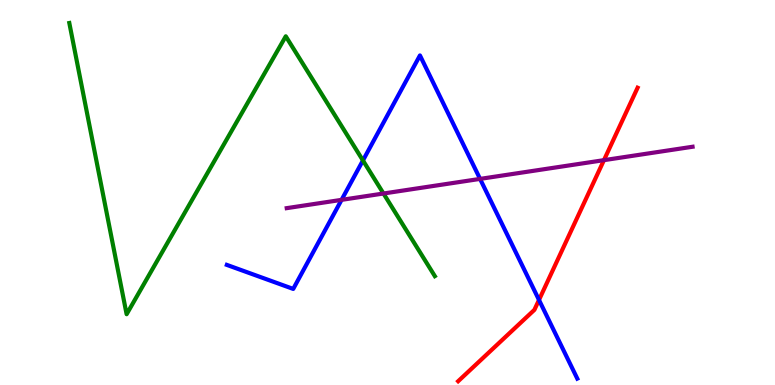[{'lines': ['blue', 'red'], 'intersections': [{'x': 6.95, 'y': 2.21}]}, {'lines': ['green', 'red'], 'intersections': []}, {'lines': ['purple', 'red'], 'intersections': [{'x': 7.79, 'y': 5.84}]}, {'lines': ['blue', 'green'], 'intersections': [{'x': 4.68, 'y': 5.83}]}, {'lines': ['blue', 'purple'], 'intersections': [{'x': 4.41, 'y': 4.81}, {'x': 6.19, 'y': 5.35}]}, {'lines': ['green', 'purple'], 'intersections': [{'x': 4.95, 'y': 4.97}]}]